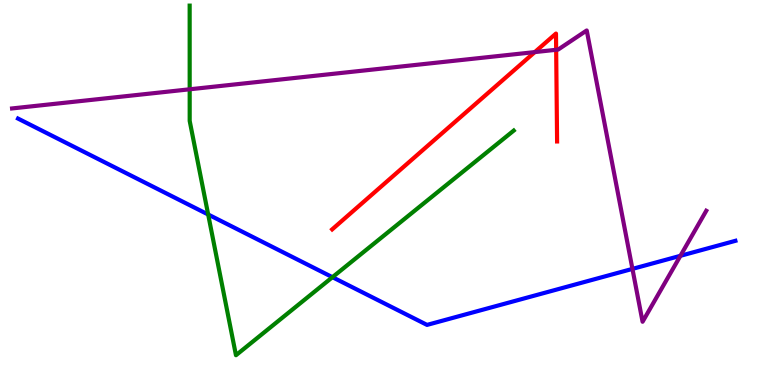[{'lines': ['blue', 'red'], 'intersections': []}, {'lines': ['green', 'red'], 'intersections': []}, {'lines': ['purple', 'red'], 'intersections': [{'x': 6.9, 'y': 8.65}, {'x': 7.18, 'y': 8.71}]}, {'lines': ['blue', 'green'], 'intersections': [{'x': 2.69, 'y': 4.43}, {'x': 4.29, 'y': 2.8}]}, {'lines': ['blue', 'purple'], 'intersections': [{'x': 8.16, 'y': 3.02}, {'x': 8.78, 'y': 3.36}]}, {'lines': ['green', 'purple'], 'intersections': [{'x': 2.45, 'y': 7.68}]}]